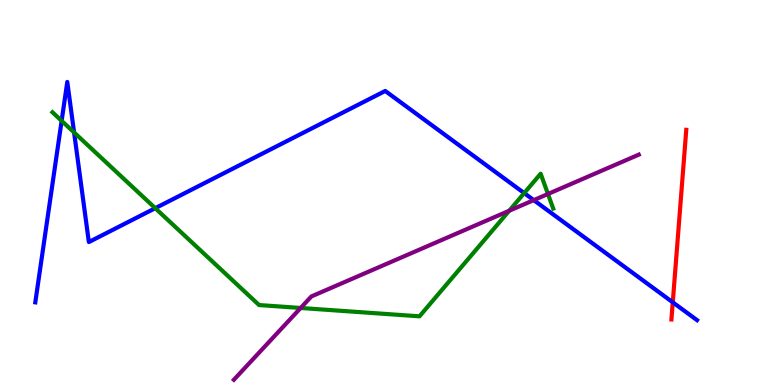[{'lines': ['blue', 'red'], 'intersections': [{'x': 8.68, 'y': 2.15}]}, {'lines': ['green', 'red'], 'intersections': []}, {'lines': ['purple', 'red'], 'intersections': []}, {'lines': ['blue', 'green'], 'intersections': [{'x': 0.795, 'y': 6.86}, {'x': 0.956, 'y': 6.56}, {'x': 2.0, 'y': 4.59}, {'x': 6.76, 'y': 4.98}]}, {'lines': ['blue', 'purple'], 'intersections': [{'x': 6.89, 'y': 4.8}]}, {'lines': ['green', 'purple'], 'intersections': [{'x': 3.88, 'y': 2.0}, {'x': 6.57, 'y': 4.53}, {'x': 7.07, 'y': 4.96}]}]